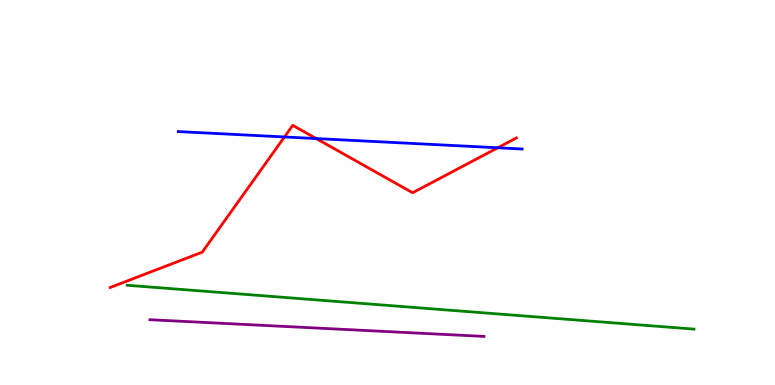[{'lines': ['blue', 'red'], 'intersections': [{'x': 3.67, 'y': 6.44}, {'x': 4.08, 'y': 6.4}, {'x': 6.42, 'y': 6.16}]}, {'lines': ['green', 'red'], 'intersections': []}, {'lines': ['purple', 'red'], 'intersections': []}, {'lines': ['blue', 'green'], 'intersections': []}, {'lines': ['blue', 'purple'], 'intersections': []}, {'lines': ['green', 'purple'], 'intersections': []}]